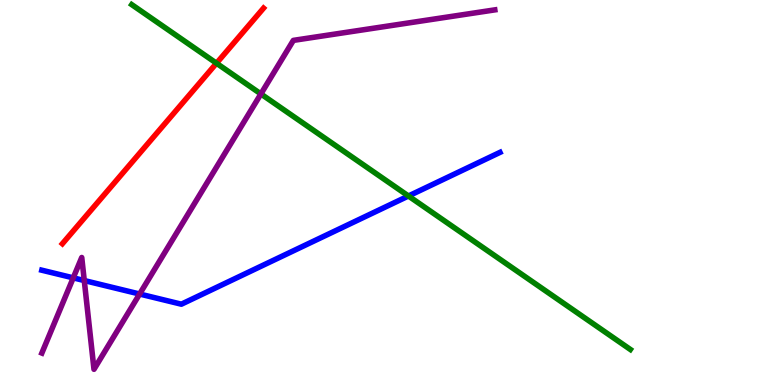[{'lines': ['blue', 'red'], 'intersections': []}, {'lines': ['green', 'red'], 'intersections': [{'x': 2.79, 'y': 8.36}]}, {'lines': ['purple', 'red'], 'intersections': []}, {'lines': ['blue', 'green'], 'intersections': [{'x': 5.27, 'y': 4.91}]}, {'lines': ['blue', 'purple'], 'intersections': [{'x': 0.945, 'y': 2.78}, {'x': 1.09, 'y': 2.71}, {'x': 1.8, 'y': 2.36}]}, {'lines': ['green', 'purple'], 'intersections': [{'x': 3.37, 'y': 7.56}]}]